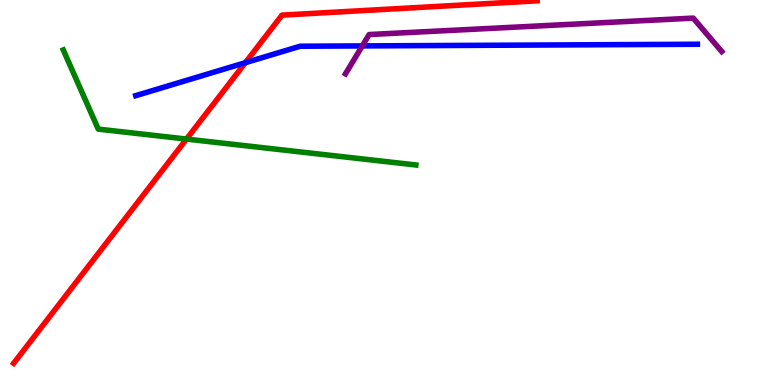[{'lines': ['blue', 'red'], 'intersections': [{'x': 3.17, 'y': 8.37}]}, {'lines': ['green', 'red'], 'intersections': [{'x': 2.41, 'y': 6.39}]}, {'lines': ['purple', 'red'], 'intersections': []}, {'lines': ['blue', 'green'], 'intersections': []}, {'lines': ['blue', 'purple'], 'intersections': [{'x': 4.67, 'y': 8.81}]}, {'lines': ['green', 'purple'], 'intersections': []}]